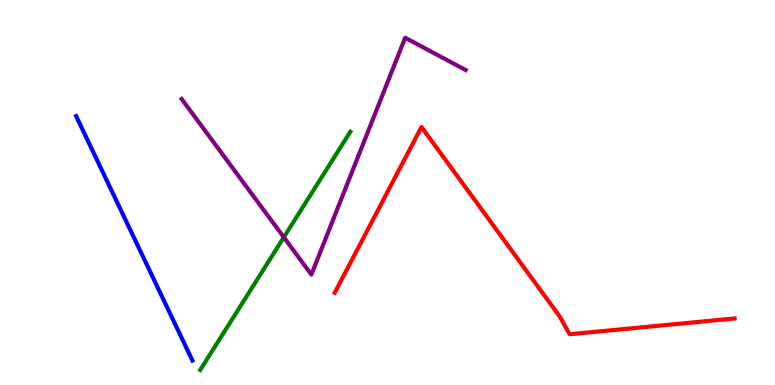[{'lines': ['blue', 'red'], 'intersections': []}, {'lines': ['green', 'red'], 'intersections': []}, {'lines': ['purple', 'red'], 'intersections': []}, {'lines': ['blue', 'green'], 'intersections': []}, {'lines': ['blue', 'purple'], 'intersections': []}, {'lines': ['green', 'purple'], 'intersections': [{'x': 3.66, 'y': 3.84}]}]